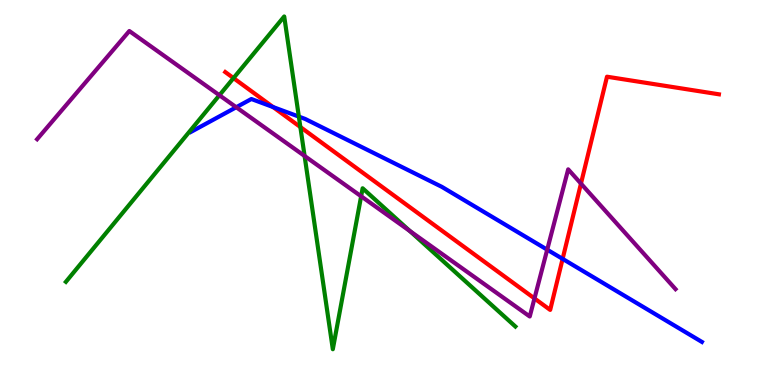[{'lines': ['blue', 'red'], 'intersections': [{'x': 3.52, 'y': 7.22}, {'x': 7.26, 'y': 3.28}]}, {'lines': ['green', 'red'], 'intersections': [{'x': 3.01, 'y': 7.97}, {'x': 3.88, 'y': 6.7}]}, {'lines': ['purple', 'red'], 'intersections': [{'x': 6.9, 'y': 2.25}, {'x': 7.5, 'y': 5.23}]}, {'lines': ['blue', 'green'], 'intersections': [{'x': 3.86, 'y': 6.97}]}, {'lines': ['blue', 'purple'], 'intersections': [{'x': 3.05, 'y': 7.21}, {'x': 7.06, 'y': 3.51}]}, {'lines': ['green', 'purple'], 'intersections': [{'x': 2.83, 'y': 7.53}, {'x': 3.93, 'y': 5.95}, {'x': 4.66, 'y': 4.9}, {'x': 5.29, 'y': 4.0}]}]